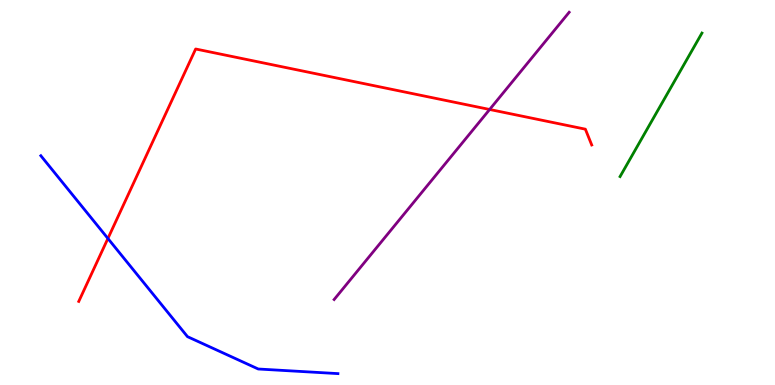[{'lines': ['blue', 'red'], 'intersections': [{'x': 1.39, 'y': 3.81}]}, {'lines': ['green', 'red'], 'intersections': []}, {'lines': ['purple', 'red'], 'intersections': [{'x': 6.32, 'y': 7.16}]}, {'lines': ['blue', 'green'], 'intersections': []}, {'lines': ['blue', 'purple'], 'intersections': []}, {'lines': ['green', 'purple'], 'intersections': []}]